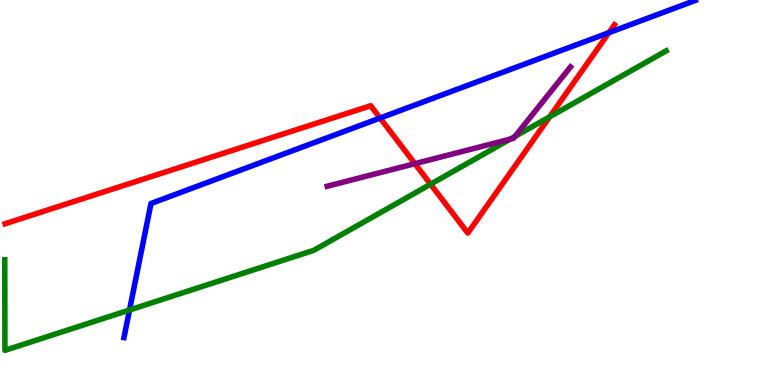[{'lines': ['blue', 'red'], 'intersections': [{'x': 4.9, 'y': 6.93}, {'x': 7.86, 'y': 9.15}]}, {'lines': ['green', 'red'], 'intersections': [{'x': 5.56, 'y': 5.22}, {'x': 7.09, 'y': 6.97}]}, {'lines': ['purple', 'red'], 'intersections': [{'x': 5.35, 'y': 5.75}]}, {'lines': ['blue', 'green'], 'intersections': [{'x': 1.67, 'y': 1.95}]}, {'lines': ['blue', 'purple'], 'intersections': []}, {'lines': ['green', 'purple'], 'intersections': [{'x': 6.58, 'y': 6.39}, {'x': 6.64, 'y': 6.46}]}]